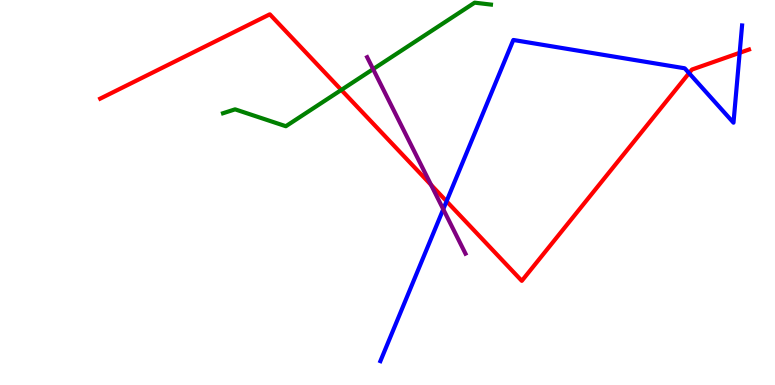[{'lines': ['blue', 'red'], 'intersections': [{'x': 5.76, 'y': 4.77}, {'x': 8.89, 'y': 8.1}, {'x': 9.54, 'y': 8.63}]}, {'lines': ['green', 'red'], 'intersections': [{'x': 4.4, 'y': 7.66}]}, {'lines': ['purple', 'red'], 'intersections': [{'x': 5.56, 'y': 5.2}]}, {'lines': ['blue', 'green'], 'intersections': []}, {'lines': ['blue', 'purple'], 'intersections': [{'x': 5.72, 'y': 4.57}]}, {'lines': ['green', 'purple'], 'intersections': [{'x': 4.81, 'y': 8.2}]}]